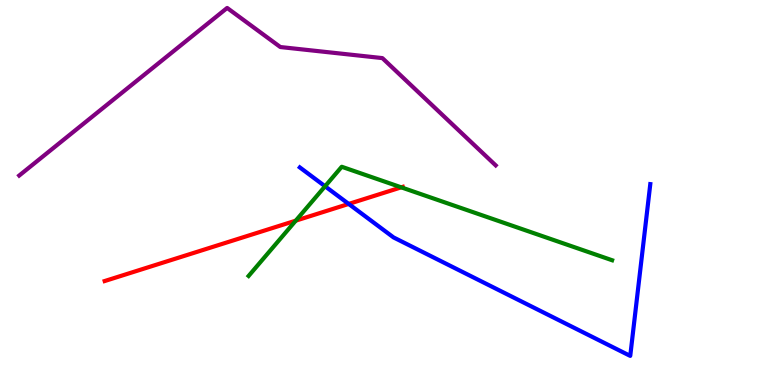[{'lines': ['blue', 'red'], 'intersections': [{'x': 4.5, 'y': 4.7}]}, {'lines': ['green', 'red'], 'intersections': [{'x': 3.82, 'y': 4.27}, {'x': 5.18, 'y': 5.13}]}, {'lines': ['purple', 'red'], 'intersections': []}, {'lines': ['blue', 'green'], 'intersections': [{'x': 4.19, 'y': 5.16}]}, {'lines': ['blue', 'purple'], 'intersections': []}, {'lines': ['green', 'purple'], 'intersections': []}]